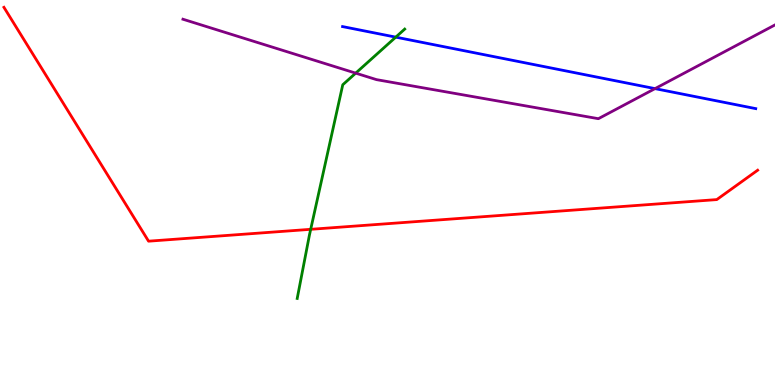[{'lines': ['blue', 'red'], 'intersections': []}, {'lines': ['green', 'red'], 'intersections': [{'x': 4.01, 'y': 4.04}]}, {'lines': ['purple', 'red'], 'intersections': []}, {'lines': ['blue', 'green'], 'intersections': [{'x': 5.11, 'y': 9.04}]}, {'lines': ['blue', 'purple'], 'intersections': [{'x': 8.45, 'y': 7.7}]}, {'lines': ['green', 'purple'], 'intersections': [{'x': 4.59, 'y': 8.1}]}]